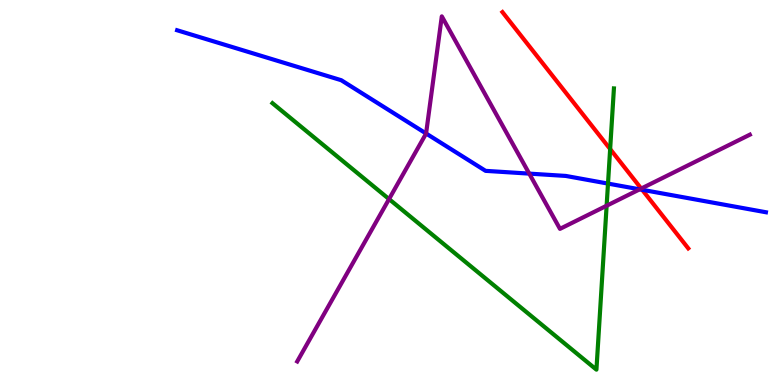[{'lines': ['blue', 'red'], 'intersections': [{'x': 8.29, 'y': 5.07}]}, {'lines': ['green', 'red'], 'intersections': [{'x': 7.87, 'y': 6.13}]}, {'lines': ['purple', 'red'], 'intersections': [{'x': 8.27, 'y': 5.1}]}, {'lines': ['blue', 'green'], 'intersections': [{'x': 7.85, 'y': 5.23}]}, {'lines': ['blue', 'purple'], 'intersections': [{'x': 5.5, 'y': 6.53}, {'x': 6.83, 'y': 5.49}, {'x': 8.25, 'y': 5.08}]}, {'lines': ['green', 'purple'], 'intersections': [{'x': 5.02, 'y': 4.83}, {'x': 7.83, 'y': 4.66}]}]